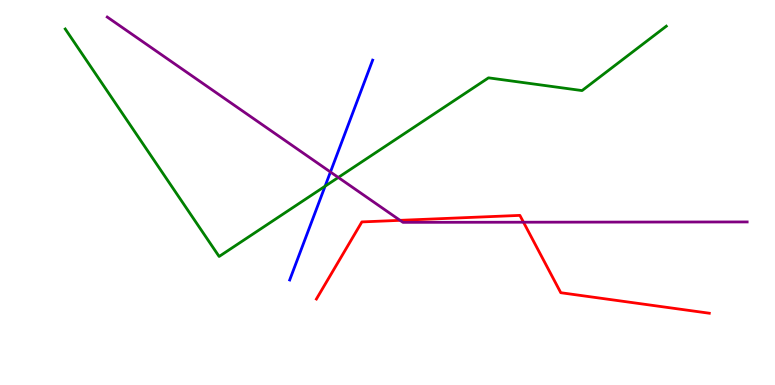[{'lines': ['blue', 'red'], 'intersections': []}, {'lines': ['green', 'red'], 'intersections': []}, {'lines': ['purple', 'red'], 'intersections': [{'x': 5.16, 'y': 4.28}, {'x': 6.75, 'y': 4.23}]}, {'lines': ['blue', 'green'], 'intersections': [{'x': 4.19, 'y': 5.16}]}, {'lines': ['blue', 'purple'], 'intersections': [{'x': 4.26, 'y': 5.53}]}, {'lines': ['green', 'purple'], 'intersections': [{'x': 4.37, 'y': 5.39}]}]